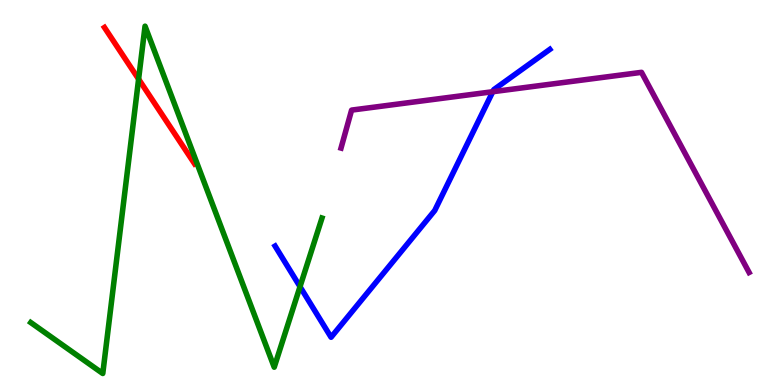[{'lines': ['blue', 'red'], 'intersections': []}, {'lines': ['green', 'red'], 'intersections': [{'x': 1.79, 'y': 7.95}]}, {'lines': ['purple', 'red'], 'intersections': []}, {'lines': ['blue', 'green'], 'intersections': [{'x': 3.87, 'y': 2.55}]}, {'lines': ['blue', 'purple'], 'intersections': [{'x': 6.36, 'y': 7.62}]}, {'lines': ['green', 'purple'], 'intersections': []}]